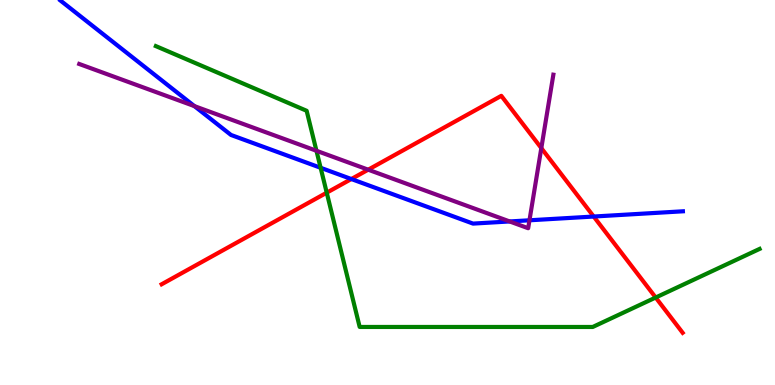[{'lines': ['blue', 'red'], 'intersections': [{'x': 4.53, 'y': 5.35}, {'x': 7.66, 'y': 4.38}]}, {'lines': ['green', 'red'], 'intersections': [{'x': 4.22, 'y': 5.0}, {'x': 8.46, 'y': 2.27}]}, {'lines': ['purple', 'red'], 'intersections': [{'x': 4.75, 'y': 5.59}, {'x': 6.98, 'y': 6.15}]}, {'lines': ['blue', 'green'], 'intersections': [{'x': 4.14, 'y': 5.64}]}, {'lines': ['blue', 'purple'], 'intersections': [{'x': 2.51, 'y': 7.24}, {'x': 6.58, 'y': 4.25}, {'x': 6.83, 'y': 4.28}]}, {'lines': ['green', 'purple'], 'intersections': [{'x': 4.08, 'y': 6.08}]}]